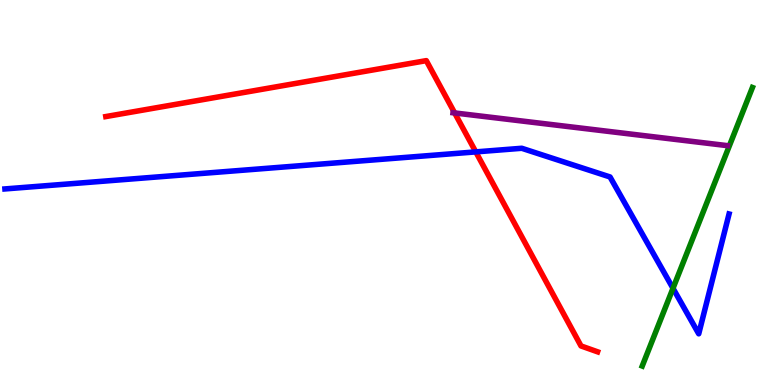[{'lines': ['blue', 'red'], 'intersections': [{'x': 6.14, 'y': 6.05}]}, {'lines': ['green', 'red'], 'intersections': []}, {'lines': ['purple', 'red'], 'intersections': [{'x': 5.87, 'y': 7.07}]}, {'lines': ['blue', 'green'], 'intersections': [{'x': 8.68, 'y': 2.51}]}, {'lines': ['blue', 'purple'], 'intersections': []}, {'lines': ['green', 'purple'], 'intersections': []}]